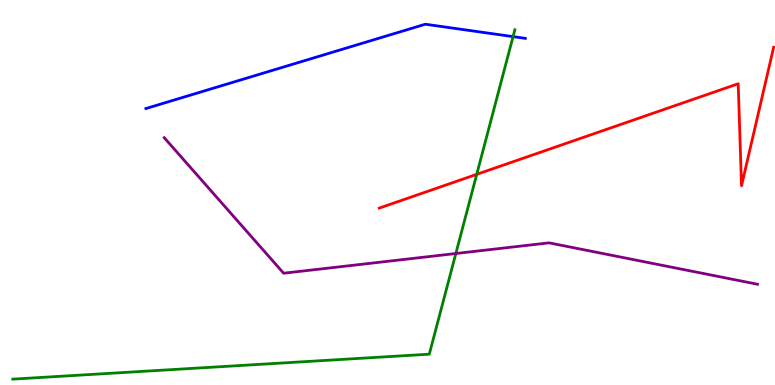[{'lines': ['blue', 'red'], 'intersections': []}, {'lines': ['green', 'red'], 'intersections': [{'x': 6.15, 'y': 5.47}]}, {'lines': ['purple', 'red'], 'intersections': []}, {'lines': ['blue', 'green'], 'intersections': [{'x': 6.62, 'y': 9.05}]}, {'lines': ['blue', 'purple'], 'intersections': []}, {'lines': ['green', 'purple'], 'intersections': [{'x': 5.88, 'y': 3.42}]}]